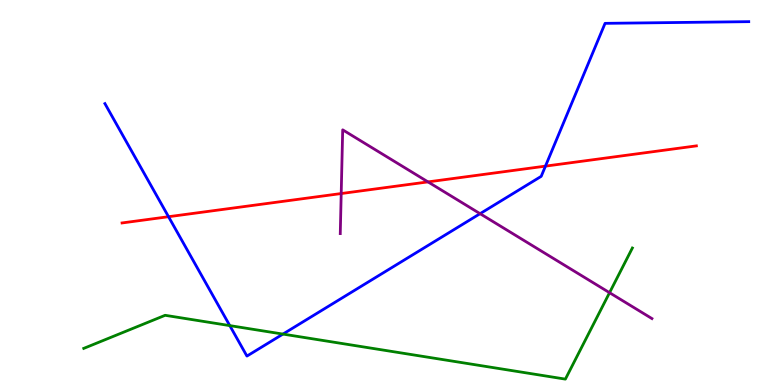[{'lines': ['blue', 'red'], 'intersections': [{'x': 2.17, 'y': 4.37}, {'x': 7.04, 'y': 5.68}]}, {'lines': ['green', 'red'], 'intersections': []}, {'lines': ['purple', 'red'], 'intersections': [{'x': 4.4, 'y': 4.97}, {'x': 5.52, 'y': 5.28}]}, {'lines': ['blue', 'green'], 'intersections': [{'x': 2.97, 'y': 1.54}, {'x': 3.65, 'y': 1.32}]}, {'lines': ['blue', 'purple'], 'intersections': [{'x': 6.19, 'y': 4.45}]}, {'lines': ['green', 'purple'], 'intersections': [{'x': 7.87, 'y': 2.4}]}]